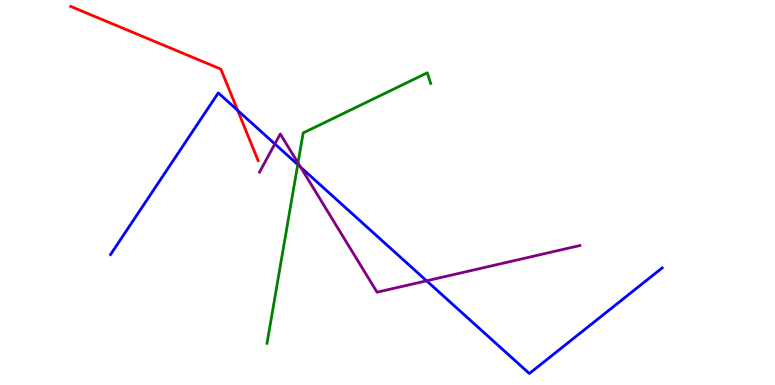[{'lines': ['blue', 'red'], 'intersections': [{'x': 3.07, 'y': 7.13}]}, {'lines': ['green', 'red'], 'intersections': []}, {'lines': ['purple', 'red'], 'intersections': []}, {'lines': ['blue', 'green'], 'intersections': [{'x': 3.84, 'y': 5.73}]}, {'lines': ['blue', 'purple'], 'intersections': [{'x': 3.55, 'y': 6.26}, {'x': 3.88, 'y': 5.66}, {'x': 5.5, 'y': 2.71}]}, {'lines': ['green', 'purple'], 'intersections': [{'x': 3.85, 'y': 5.77}]}]